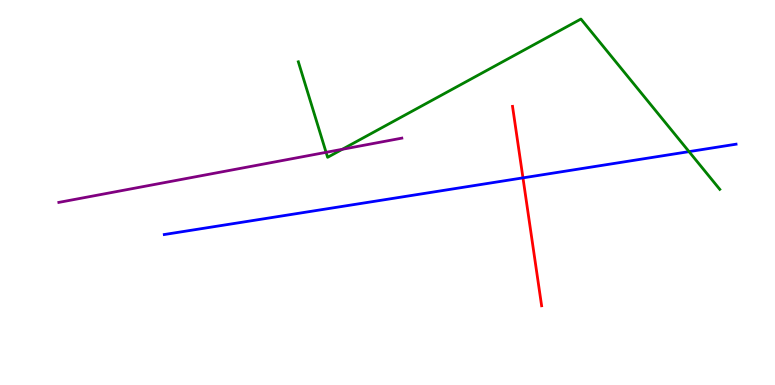[{'lines': ['blue', 'red'], 'intersections': [{'x': 6.75, 'y': 5.38}]}, {'lines': ['green', 'red'], 'intersections': []}, {'lines': ['purple', 'red'], 'intersections': []}, {'lines': ['blue', 'green'], 'intersections': [{'x': 8.89, 'y': 6.06}]}, {'lines': ['blue', 'purple'], 'intersections': []}, {'lines': ['green', 'purple'], 'intersections': [{'x': 4.21, 'y': 6.04}, {'x': 4.42, 'y': 6.12}]}]